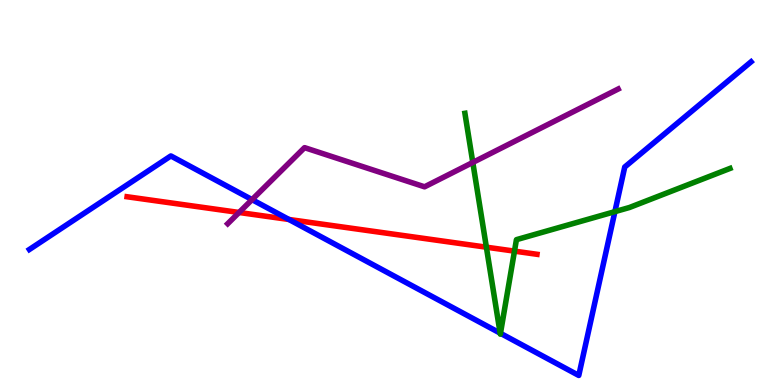[{'lines': ['blue', 'red'], 'intersections': [{'x': 3.73, 'y': 4.3}]}, {'lines': ['green', 'red'], 'intersections': [{'x': 6.28, 'y': 3.58}, {'x': 6.64, 'y': 3.48}]}, {'lines': ['purple', 'red'], 'intersections': [{'x': 3.08, 'y': 4.48}]}, {'lines': ['blue', 'green'], 'intersections': [{'x': 6.45, 'y': 1.35}, {'x': 6.46, 'y': 1.34}, {'x': 7.93, 'y': 4.5}]}, {'lines': ['blue', 'purple'], 'intersections': [{'x': 3.25, 'y': 4.81}]}, {'lines': ['green', 'purple'], 'intersections': [{'x': 6.1, 'y': 5.78}]}]